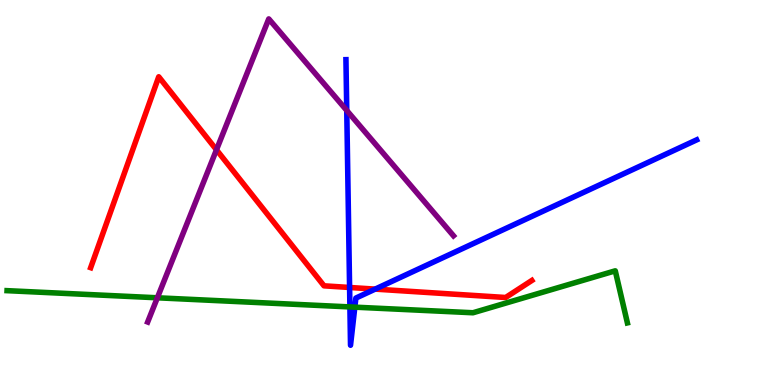[{'lines': ['blue', 'red'], 'intersections': [{'x': 4.51, 'y': 2.53}, {'x': 4.84, 'y': 2.49}]}, {'lines': ['green', 'red'], 'intersections': []}, {'lines': ['purple', 'red'], 'intersections': [{'x': 2.79, 'y': 6.11}]}, {'lines': ['blue', 'green'], 'intersections': [{'x': 4.51, 'y': 2.03}, {'x': 4.58, 'y': 2.02}]}, {'lines': ['blue', 'purple'], 'intersections': [{'x': 4.47, 'y': 7.13}]}, {'lines': ['green', 'purple'], 'intersections': [{'x': 2.03, 'y': 2.27}]}]